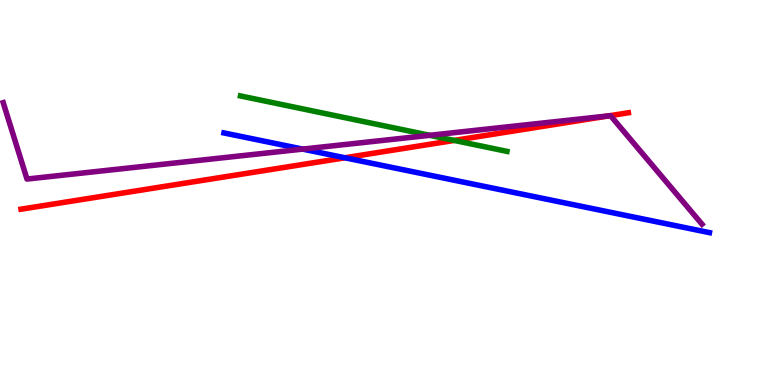[{'lines': ['blue', 'red'], 'intersections': [{'x': 4.45, 'y': 5.9}]}, {'lines': ['green', 'red'], 'intersections': [{'x': 5.86, 'y': 6.35}]}, {'lines': ['purple', 'red'], 'intersections': [{'x': 7.86, 'y': 6.99}]}, {'lines': ['blue', 'green'], 'intersections': []}, {'lines': ['blue', 'purple'], 'intersections': [{'x': 3.91, 'y': 6.13}]}, {'lines': ['green', 'purple'], 'intersections': [{'x': 5.54, 'y': 6.49}]}]